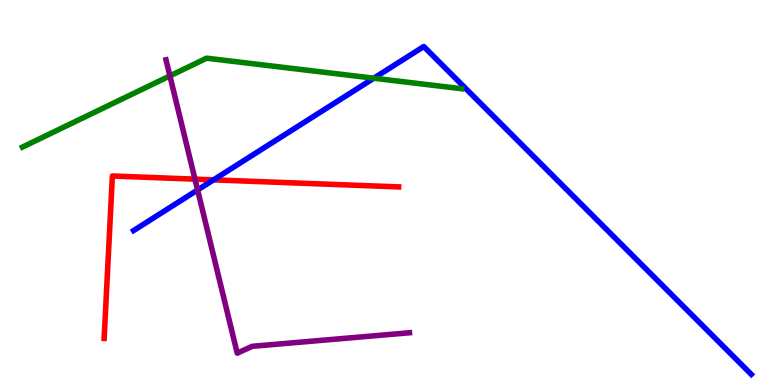[{'lines': ['blue', 'red'], 'intersections': [{'x': 2.76, 'y': 5.33}]}, {'lines': ['green', 'red'], 'intersections': []}, {'lines': ['purple', 'red'], 'intersections': [{'x': 2.52, 'y': 5.35}]}, {'lines': ['blue', 'green'], 'intersections': [{'x': 4.82, 'y': 7.97}]}, {'lines': ['blue', 'purple'], 'intersections': [{'x': 2.55, 'y': 5.07}]}, {'lines': ['green', 'purple'], 'intersections': [{'x': 2.19, 'y': 8.03}]}]